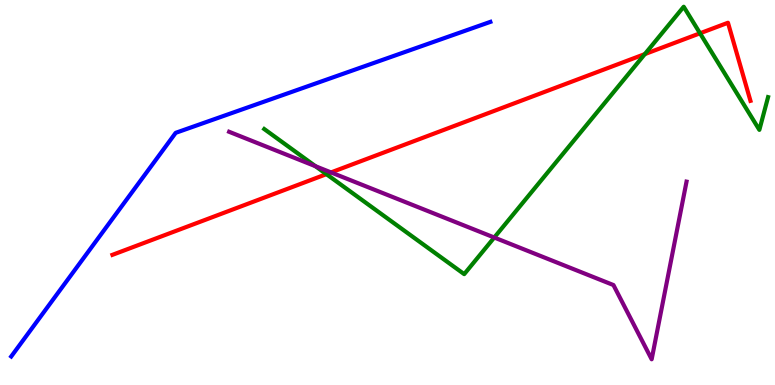[{'lines': ['blue', 'red'], 'intersections': []}, {'lines': ['green', 'red'], 'intersections': [{'x': 4.21, 'y': 5.48}, {'x': 8.32, 'y': 8.59}, {'x': 9.03, 'y': 9.14}]}, {'lines': ['purple', 'red'], 'intersections': [{'x': 4.27, 'y': 5.52}]}, {'lines': ['blue', 'green'], 'intersections': []}, {'lines': ['blue', 'purple'], 'intersections': []}, {'lines': ['green', 'purple'], 'intersections': [{'x': 4.07, 'y': 5.68}, {'x': 6.38, 'y': 3.83}]}]